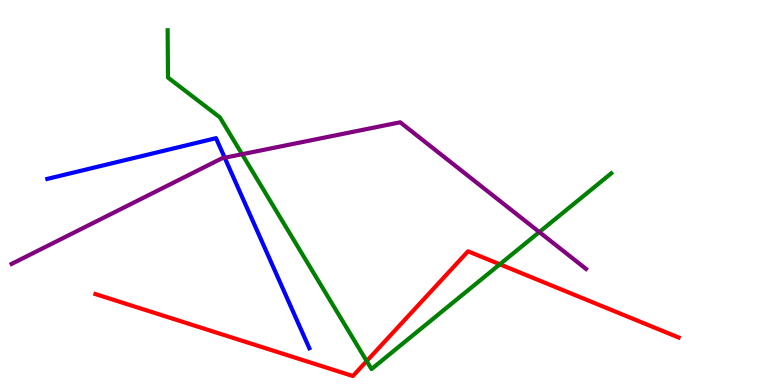[{'lines': ['blue', 'red'], 'intersections': []}, {'lines': ['green', 'red'], 'intersections': [{'x': 4.73, 'y': 0.621}, {'x': 6.45, 'y': 3.13}]}, {'lines': ['purple', 'red'], 'intersections': []}, {'lines': ['blue', 'green'], 'intersections': []}, {'lines': ['blue', 'purple'], 'intersections': [{'x': 2.9, 'y': 5.9}]}, {'lines': ['green', 'purple'], 'intersections': [{'x': 3.12, 'y': 5.99}, {'x': 6.96, 'y': 3.97}]}]